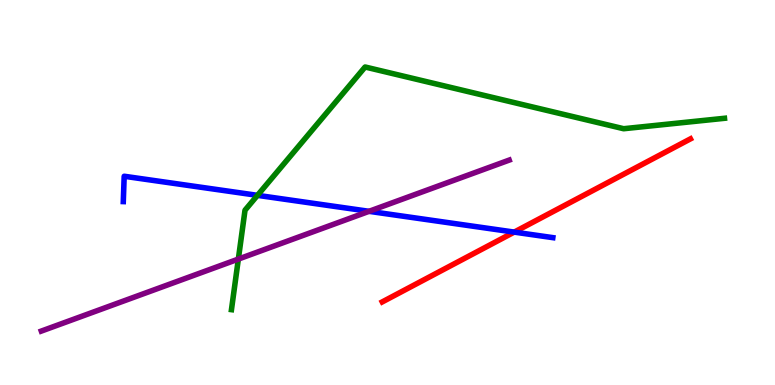[{'lines': ['blue', 'red'], 'intersections': [{'x': 6.64, 'y': 3.97}]}, {'lines': ['green', 'red'], 'intersections': []}, {'lines': ['purple', 'red'], 'intersections': []}, {'lines': ['blue', 'green'], 'intersections': [{'x': 3.32, 'y': 4.93}]}, {'lines': ['blue', 'purple'], 'intersections': [{'x': 4.76, 'y': 4.51}]}, {'lines': ['green', 'purple'], 'intersections': [{'x': 3.08, 'y': 3.27}]}]